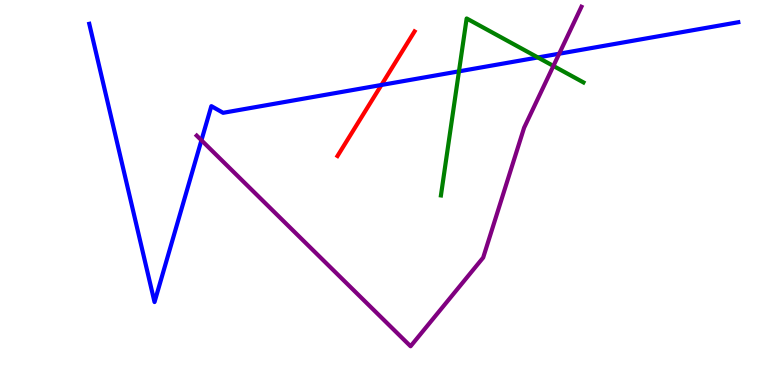[{'lines': ['blue', 'red'], 'intersections': [{'x': 4.92, 'y': 7.79}]}, {'lines': ['green', 'red'], 'intersections': []}, {'lines': ['purple', 'red'], 'intersections': []}, {'lines': ['blue', 'green'], 'intersections': [{'x': 5.92, 'y': 8.15}, {'x': 6.94, 'y': 8.51}]}, {'lines': ['blue', 'purple'], 'intersections': [{'x': 2.6, 'y': 6.36}, {'x': 7.22, 'y': 8.6}]}, {'lines': ['green', 'purple'], 'intersections': [{'x': 7.14, 'y': 8.29}]}]